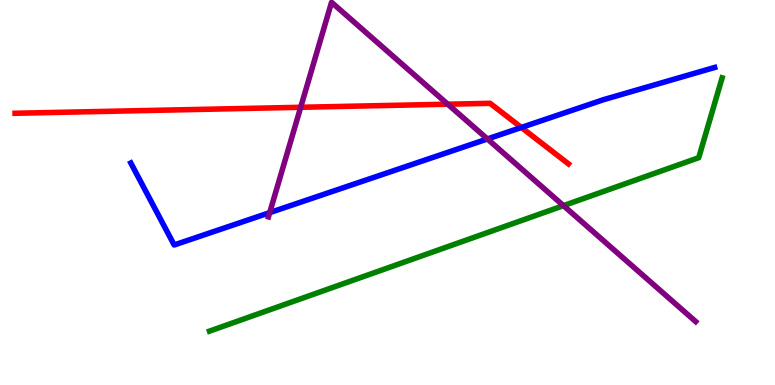[{'lines': ['blue', 'red'], 'intersections': [{'x': 6.73, 'y': 6.69}]}, {'lines': ['green', 'red'], 'intersections': []}, {'lines': ['purple', 'red'], 'intersections': [{'x': 3.88, 'y': 7.21}, {'x': 5.78, 'y': 7.29}]}, {'lines': ['blue', 'green'], 'intersections': []}, {'lines': ['blue', 'purple'], 'intersections': [{'x': 3.48, 'y': 4.48}, {'x': 6.29, 'y': 6.39}]}, {'lines': ['green', 'purple'], 'intersections': [{'x': 7.27, 'y': 4.66}]}]